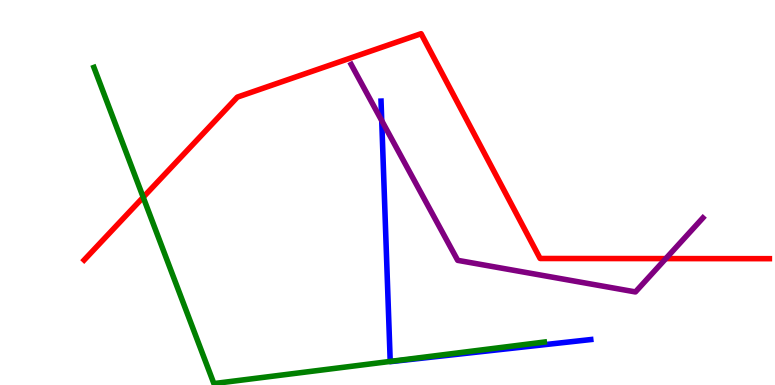[{'lines': ['blue', 'red'], 'intersections': []}, {'lines': ['green', 'red'], 'intersections': [{'x': 1.85, 'y': 4.88}]}, {'lines': ['purple', 'red'], 'intersections': [{'x': 8.59, 'y': 3.28}]}, {'lines': ['blue', 'green'], 'intersections': [{'x': 5.04, 'y': 0.612}]}, {'lines': ['blue', 'purple'], 'intersections': [{'x': 4.93, 'y': 6.87}]}, {'lines': ['green', 'purple'], 'intersections': []}]